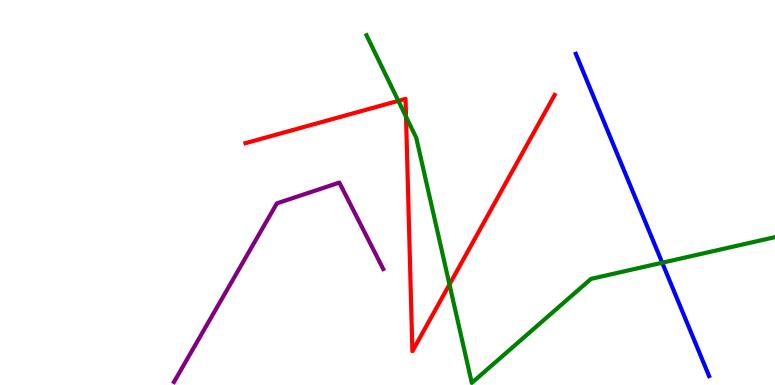[{'lines': ['blue', 'red'], 'intersections': []}, {'lines': ['green', 'red'], 'intersections': [{'x': 5.14, 'y': 7.38}, {'x': 5.24, 'y': 6.97}, {'x': 5.8, 'y': 2.61}]}, {'lines': ['purple', 'red'], 'intersections': []}, {'lines': ['blue', 'green'], 'intersections': [{'x': 8.54, 'y': 3.18}]}, {'lines': ['blue', 'purple'], 'intersections': []}, {'lines': ['green', 'purple'], 'intersections': []}]